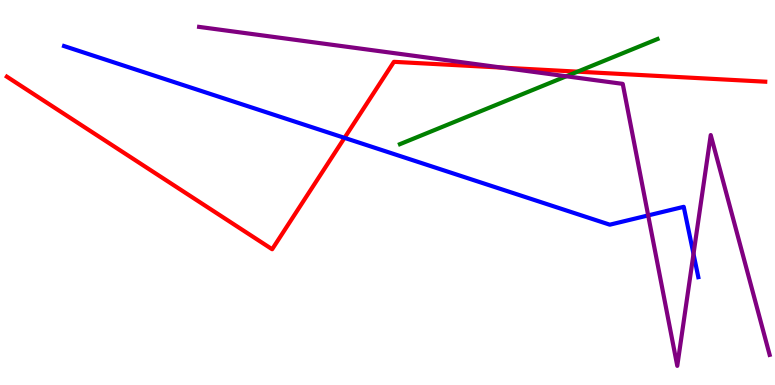[{'lines': ['blue', 'red'], 'intersections': [{'x': 4.45, 'y': 6.42}]}, {'lines': ['green', 'red'], 'intersections': [{'x': 7.45, 'y': 8.14}]}, {'lines': ['purple', 'red'], 'intersections': [{'x': 6.47, 'y': 8.24}]}, {'lines': ['blue', 'green'], 'intersections': []}, {'lines': ['blue', 'purple'], 'intersections': [{'x': 8.36, 'y': 4.4}, {'x': 8.95, 'y': 3.4}]}, {'lines': ['green', 'purple'], 'intersections': [{'x': 7.31, 'y': 8.02}]}]